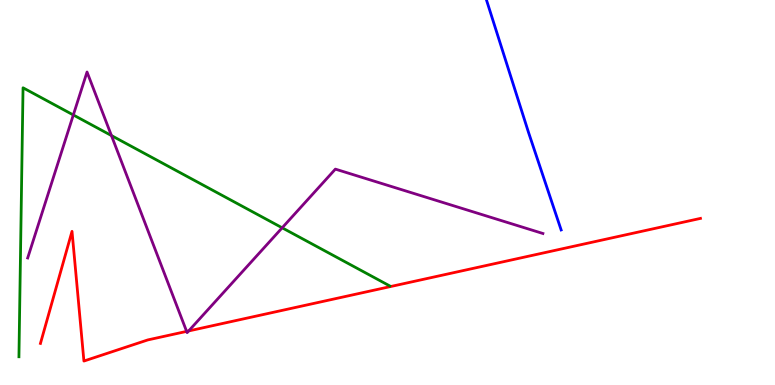[{'lines': ['blue', 'red'], 'intersections': []}, {'lines': ['green', 'red'], 'intersections': []}, {'lines': ['purple', 'red'], 'intersections': [{'x': 2.41, 'y': 1.39}, {'x': 2.43, 'y': 1.4}]}, {'lines': ['blue', 'green'], 'intersections': []}, {'lines': ['blue', 'purple'], 'intersections': []}, {'lines': ['green', 'purple'], 'intersections': [{'x': 0.946, 'y': 7.01}, {'x': 1.44, 'y': 6.48}, {'x': 3.64, 'y': 4.08}]}]